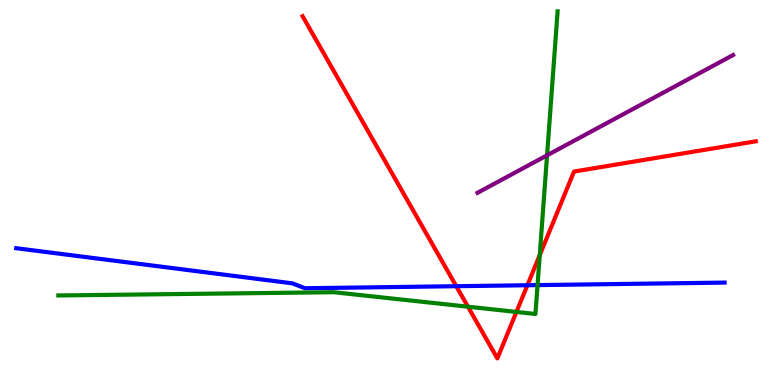[{'lines': ['blue', 'red'], 'intersections': [{'x': 5.89, 'y': 2.57}, {'x': 6.8, 'y': 2.59}]}, {'lines': ['green', 'red'], 'intersections': [{'x': 6.04, 'y': 2.03}, {'x': 6.66, 'y': 1.9}, {'x': 6.96, 'y': 3.37}]}, {'lines': ['purple', 'red'], 'intersections': []}, {'lines': ['blue', 'green'], 'intersections': [{'x': 6.94, 'y': 2.59}]}, {'lines': ['blue', 'purple'], 'intersections': []}, {'lines': ['green', 'purple'], 'intersections': [{'x': 7.06, 'y': 5.97}]}]